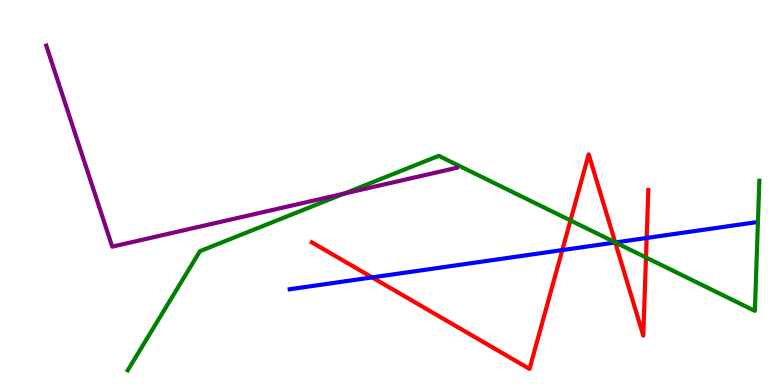[{'lines': ['blue', 'red'], 'intersections': [{'x': 4.8, 'y': 2.79}, {'x': 7.26, 'y': 3.5}, {'x': 7.94, 'y': 3.7}, {'x': 8.34, 'y': 3.82}]}, {'lines': ['green', 'red'], 'intersections': [{'x': 7.36, 'y': 4.27}, {'x': 7.94, 'y': 3.7}, {'x': 8.34, 'y': 3.31}]}, {'lines': ['purple', 'red'], 'intersections': []}, {'lines': ['blue', 'green'], 'intersections': [{'x': 7.94, 'y': 3.7}]}, {'lines': ['blue', 'purple'], 'intersections': []}, {'lines': ['green', 'purple'], 'intersections': [{'x': 4.44, 'y': 4.97}]}]